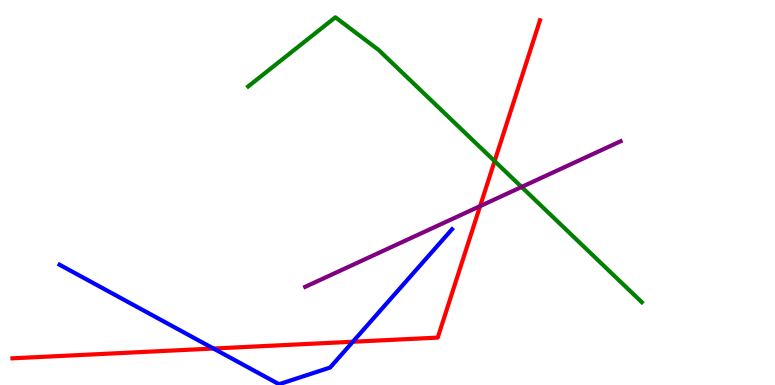[{'lines': ['blue', 'red'], 'intersections': [{'x': 2.75, 'y': 0.947}, {'x': 4.55, 'y': 1.12}]}, {'lines': ['green', 'red'], 'intersections': [{'x': 6.38, 'y': 5.81}]}, {'lines': ['purple', 'red'], 'intersections': [{'x': 6.2, 'y': 4.65}]}, {'lines': ['blue', 'green'], 'intersections': []}, {'lines': ['blue', 'purple'], 'intersections': []}, {'lines': ['green', 'purple'], 'intersections': [{'x': 6.73, 'y': 5.14}]}]